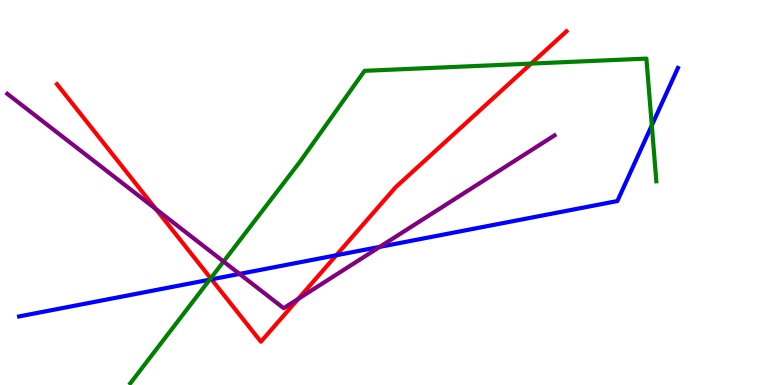[{'lines': ['blue', 'red'], 'intersections': [{'x': 2.73, 'y': 2.74}, {'x': 4.34, 'y': 3.37}]}, {'lines': ['green', 'red'], 'intersections': [{'x': 2.72, 'y': 2.77}, {'x': 6.85, 'y': 8.35}]}, {'lines': ['purple', 'red'], 'intersections': [{'x': 2.01, 'y': 4.57}, {'x': 3.85, 'y': 2.24}]}, {'lines': ['blue', 'green'], 'intersections': [{'x': 2.71, 'y': 2.74}, {'x': 8.41, 'y': 6.74}]}, {'lines': ['blue', 'purple'], 'intersections': [{'x': 3.09, 'y': 2.89}, {'x': 4.9, 'y': 3.59}]}, {'lines': ['green', 'purple'], 'intersections': [{'x': 2.88, 'y': 3.21}]}]